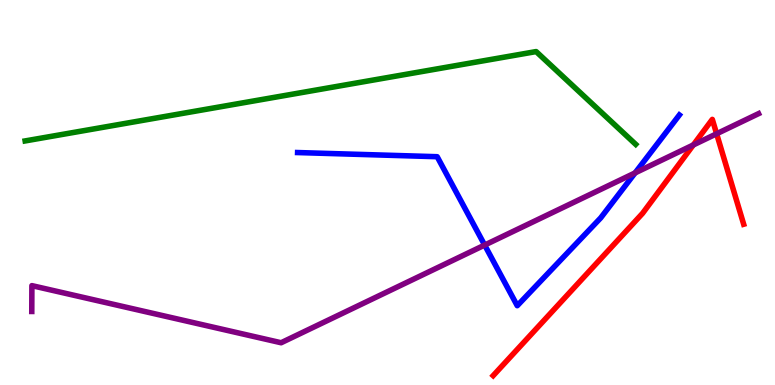[{'lines': ['blue', 'red'], 'intersections': []}, {'lines': ['green', 'red'], 'intersections': []}, {'lines': ['purple', 'red'], 'intersections': [{'x': 8.95, 'y': 6.24}, {'x': 9.25, 'y': 6.53}]}, {'lines': ['blue', 'green'], 'intersections': []}, {'lines': ['blue', 'purple'], 'intersections': [{'x': 6.25, 'y': 3.63}, {'x': 8.19, 'y': 5.51}]}, {'lines': ['green', 'purple'], 'intersections': []}]